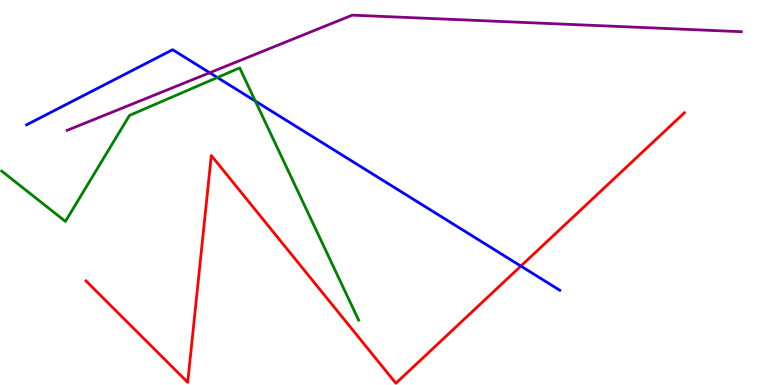[{'lines': ['blue', 'red'], 'intersections': [{'x': 6.72, 'y': 3.09}]}, {'lines': ['green', 'red'], 'intersections': []}, {'lines': ['purple', 'red'], 'intersections': []}, {'lines': ['blue', 'green'], 'intersections': [{'x': 2.8, 'y': 7.99}, {'x': 3.29, 'y': 7.37}]}, {'lines': ['blue', 'purple'], 'intersections': [{'x': 2.71, 'y': 8.11}]}, {'lines': ['green', 'purple'], 'intersections': []}]